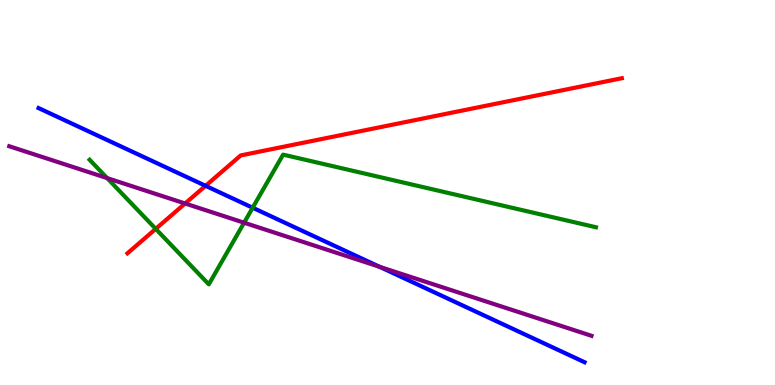[{'lines': ['blue', 'red'], 'intersections': [{'x': 2.65, 'y': 5.17}]}, {'lines': ['green', 'red'], 'intersections': [{'x': 2.01, 'y': 4.06}]}, {'lines': ['purple', 'red'], 'intersections': [{'x': 2.39, 'y': 4.71}]}, {'lines': ['blue', 'green'], 'intersections': [{'x': 3.26, 'y': 4.6}]}, {'lines': ['blue', 'purple'], 'intersections': [{'x': 4.9, 'y': 3.07}]}, {'lines': ['green', 'purple'], 'intersections': [{'x': 1.38, 'y': 5.37}, {'x': 3.15, 'y': 4.22}]}]